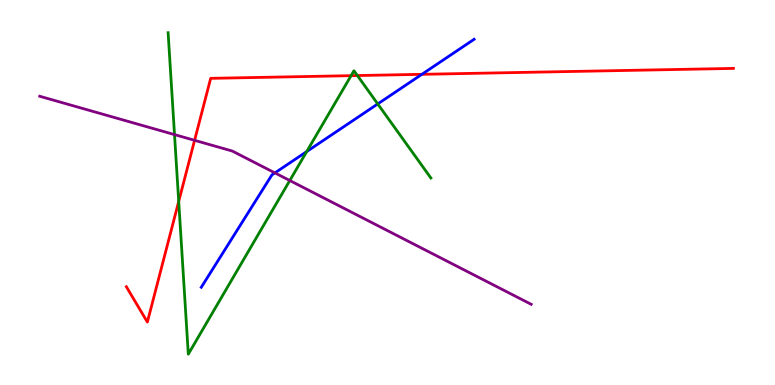[{'lines': ['blue', 'red'], 'intersections': [{'x': 5.44, 'y': 8.07}]}, {'lines': ['green', 'red'], 'intersections': [{'x': 2.31, 'y': 4.77}, {'x': 4.53, 'y': 8.03}, {'x': 4.61, 'y': 8.04}]}, {'lines': ['purple', 'red'], 'intersections': [{'x': 2.51, 'y': 6.36}]}, {'lines': ['blue', 'green'], 'intersections': [{'x': 3.96, 'y': 6.06}, {'x': 4.87, 'y': 7.3}]}, {'lines': ['blue', 'purple'], 'intersections': [{'x': 3.55, 'y': 5.51}]}, {'lines': ['green', 'purple'], 'intersections': [{'x': 2.25, 'y': 6.5}, {'x': 3.74, 'y': 5.31}]}]